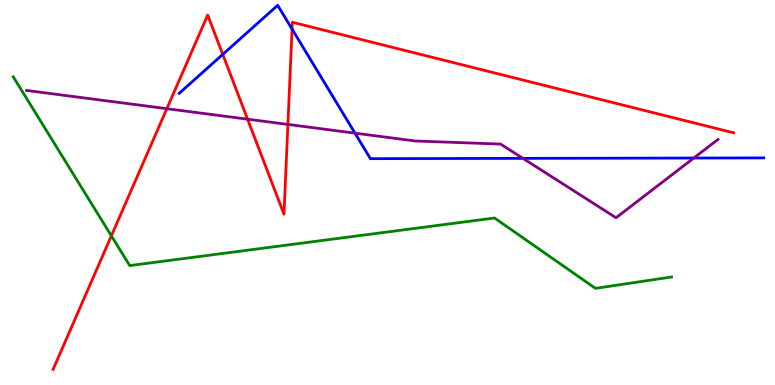[{'lines': ['blue', 'red'], 'intersections': [{'x': 2.87, 'y': 8.59}, {'x': 3.77, 'y': 9.24}]}, {'lines': ['green', 'red'], 'intersections': [{'x': 1.44, 'y': 3.87}]}, {'lines': ['purple', 'red'], 'intersections': [{'x': 2.15, 'y': 7.18}, {'x': 3.19, 'y': 6.9}, {'x': 3.71, 'y': 6.77}]}, {'lines': ['blue', 'green'], 'intersections': []}, {'lines': ['blue', 'purple'], 'intersections': [{'x': 4.58, 'y': 6.54}, {'x': 6.75, 'y': 5.89}, {'x': 8.95, 'y': 5.9}]}, {'lines': ['green', 'purple'], 'intersections': []}]